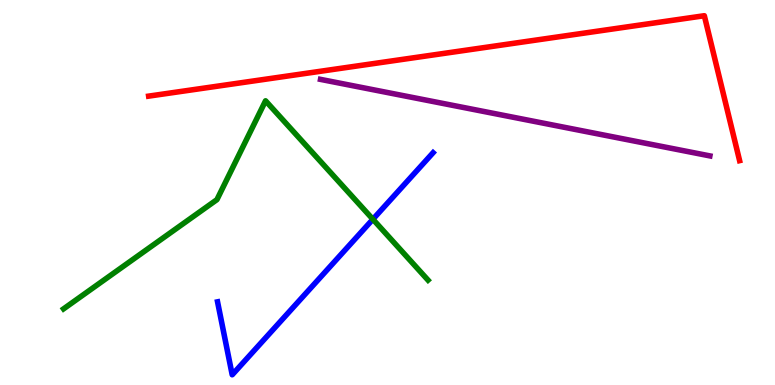[{'lines': ['blue', 'red'], 'intersections': []}, {'lines': ['green', 'red'], 'intersections': []}, {'lines': ['purple', 'red'], 'intersections': []}, {'lines': ['blue', 'green'], 'intersections': [{'x': 4.81, 'y': 4.3}]}, {'lines': ['blue', 'purple'], 'intersections': []}, {'lines': ['green', 'purple'], 'intersections': []}]